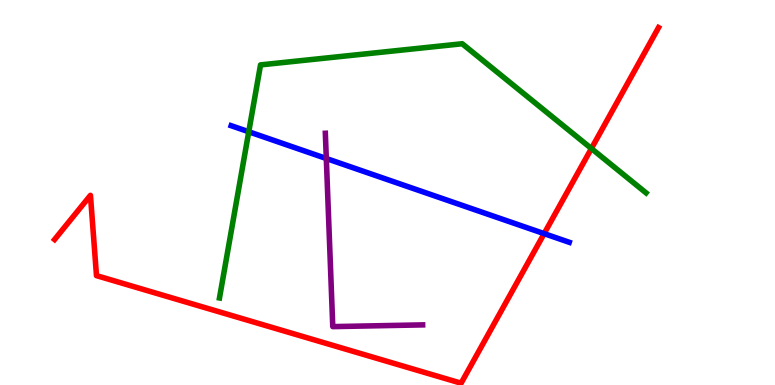[{'lines': ['blue', 'red'], 'intersections': [{'x': 7.02, 'y': 3.93}]}, {'lines': ['green', 'red'], 'intersections': [{'x': 7.63, 'y': 6.14}]}, {'lines': ['purple', 'red'], 'intersections': []}, {'lines': ['blue', 'green'], 'intersections': [{'x': 3.21, 'y': 6.58}]}, {'lines': ['blue', 'purple'], 'intersections': [{'x': 4.21, 'y': 5.88}]}, {'lines': ['green', 'purple'], 'intersections': []}]